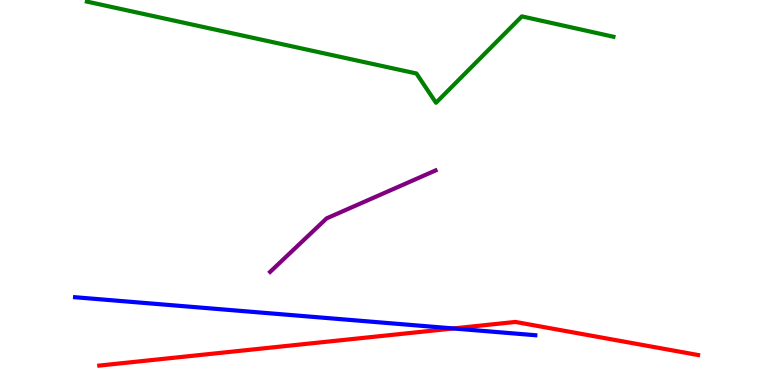[{'lines': ['blue', 'red'], 'intersections': [{'x': 5.85, 'y': 1.47}]}, {'lines': ['green', 'red'], 'intersections': []}, {'lines': ['purple', 'red'], 'intersections': []}, {'lines': ['blue', 'green'], 'intersections': []}, {'lines': ['blue', 'purple'], 'intersections': []}, {'lines': ['green', 'purple'], 'intersections': []}]